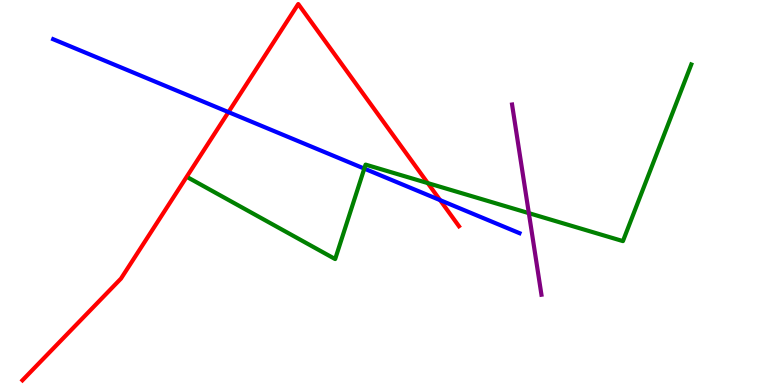[{'lines': ['blue', 'red'], 'intersections': [{'x': 2.95, 'y': 7.09}, {'x': 5.68, 'y': 4.8}]}, {'lines': ['green', 'red'], 'intersections': [{'x': 5.52, 'y': 5.24}]}, {'lines': ['purple', 'red'], 'intersections': []}, {'lines': ['blue', 'green'], 'intersections': [{'x': 4.7, 'y': 5.62}]}, {'lines': ['blue', 'purple'], 'intersections': []}, {'lines': ['green', 'purple'], 'intersections': [{'x': 6.82, 'y': 4.46}]}]